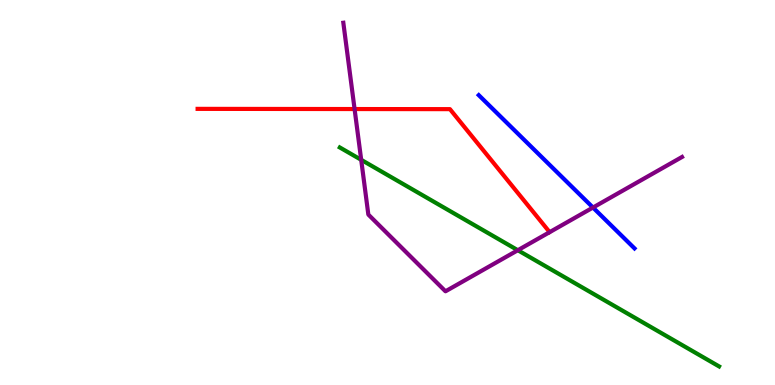[{'lines': ['blue', 'red'], 'intersections': []}, {'lines': ['green', 'red'], 'intersections': []}, {'lines': ['purple', 'red'], 'intersections': [{'x': 4.58, 'y': 7.17}]}, {'lines': ['blue', 'green'], 'intersections': []}, {'lines': ['blue', 'purple'], 'intersections': [{'x': 7.65, 'y': 4.61}]}, {'lines': ['green', 'purple'], 'intersections': [{'x': 4.66, 'y': 5.85}, {'x': 6.68, 'y': 3.5}]}]